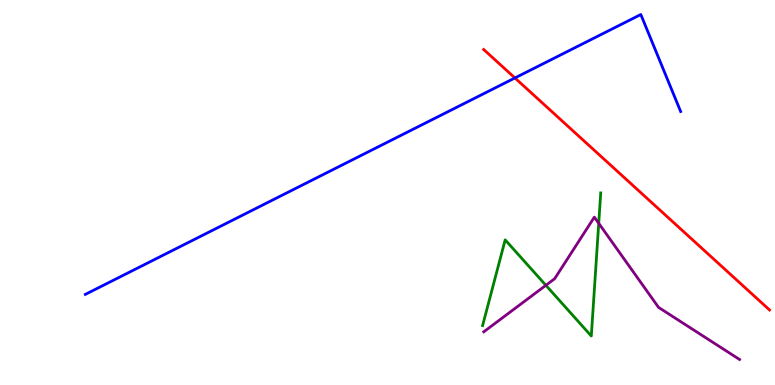[{'lines': ['blue', 'red'], 'intersections': [{'x': 6.64, 'y': 7.98}]}, {'lines': ['green', 'red'], 'intersections': []}, {'lines': ['purple', 'red'], 'intersections': []}, {'lines': ['blue', 'green'], 'intersections': []}, {'lines': ['blue', 'purple'], 'intersections': []}, {'lines': ['green', 'purple'], 'intersections': [{'x': 7.04, 'y': 2.59}, {'x': 7.73, 'y': 4.2}]}]